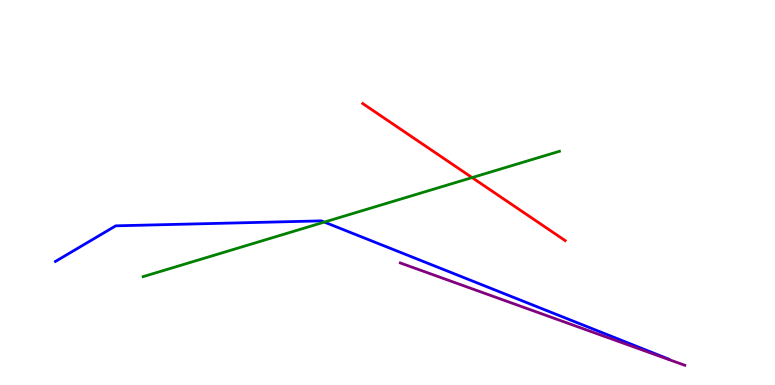[{'lines': ['blue', 'red'], 'intersections': []}, {'lines': ['green', 'red'], 'intersections': [{'x': 6.09, 'y': 5.39}]}, {'lines': ['purple', 'red'], 'intersections': []}, {'lines': ['blue', 'green'], 'intersections': [{'x': 4.19, 'y': 4.23}]}, {'lines': ['blue', 'purple'], 'intersections': []}, {'lines': ['green', 'purple'], 'intersections': []}]